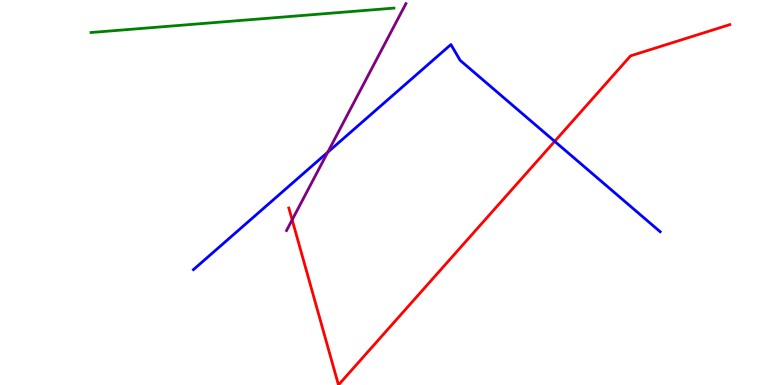[{'lines': ['blue', 'red'], 'intersections': [{'x': 7.16, 'y': 6.33}]}, {'lines': ['green', 'red'], 'intersections': []}, {'lines': ['purple', 'red'], 'intersections': [{'x': 3.77, 'y': 4.29}]}, {'lines': ['blue', 'green'], 'intersections': []}, {'lines': ['blue', 'purple'], 'intersections': [{'x': 4.23, 'y': 6.05}]}, {'lines': ['green', 'purple'], 'intersections': []}]